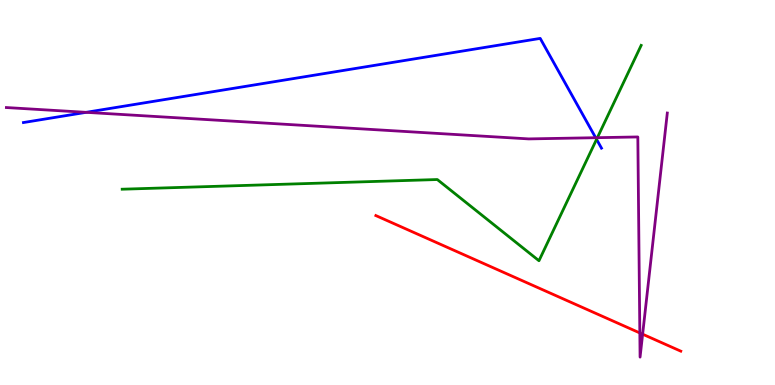[{'lines': ['blue', 'red'], 'intersections': []}, {'lines': ['green', 'red'], 'intersections': []}, {'lines': ['purple', 'red'], 'intersections': [{'x': 8.26, 'y': 1.35}, {'x': 8.29, 'y': 1.32}]}, {'lines': ['blue', 'green'], 'intersections': [{'x': 7.7, 'y': 6.38}]}, {'lines': ['blue', 'purple'], 'intersections': [{'x': 1.11, 'y': 7.08}, {'x': 7.69, 'y': 6.42}]}, {'lines': ['green', 'purple'], 'intersections': [{'x': 7.71, 'y': 6.42}]}]